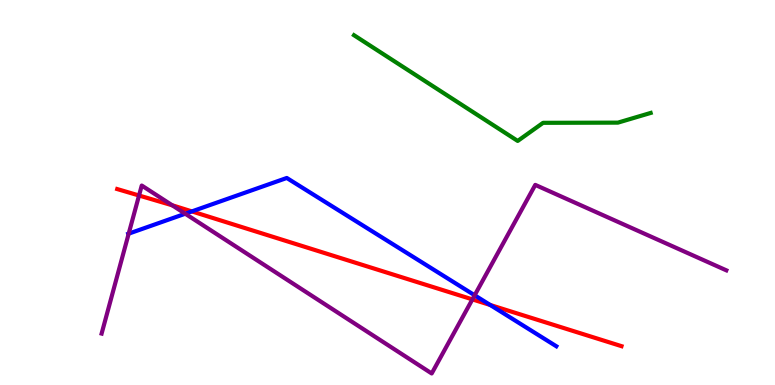[{'lines': ['blue', 'red'], 'intersections': [{'x': 2.48, 'y': 4.51}, {'x': 6.33, 'y': 2.08}]}, {'lines': ['green', 'red'], 'intersections': []}, {'lines': ['purple', 'red'], 'intersections': [{'x': 1.79, 'y': 4.92}, {'x': 2.22, 'y': 4.67}, {'x': 6.1, 'y': 2.22}]}, {'lines': ['blue', 'green'], 'intersections': []}, {'lines': ['blue', 'purple'], 'intersections': [{'x': 1.66, 'y': 3.93}, {'x': 2.39, 'y': 4.45}, {'x': 6.12, 'y': 2.33}]}, {'lines': ['green', 'purple'], 'intersections': []}]